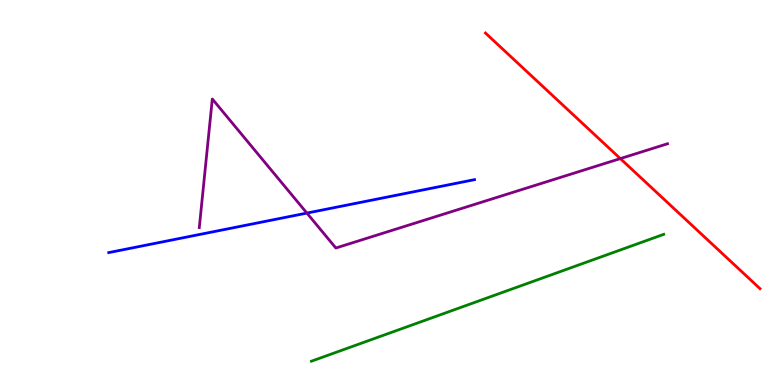[{'lines': ['blue', 'red'], 'intersections': []}, {'lines': ['green', 'red'], 'intersections': []}, {'lines': ['purple', 'red'], 'intersections': [{'x': 8.0, 'y': 5.88}]}, {'lines': ['blue', 'green'], 'intersections': []}, {'lines': ['blue', 'purple'], 'intersections': [{'x': 3.96, 'y': 4.47}]}, {'lines': ['green', 'purple'], 'intersections': []}]